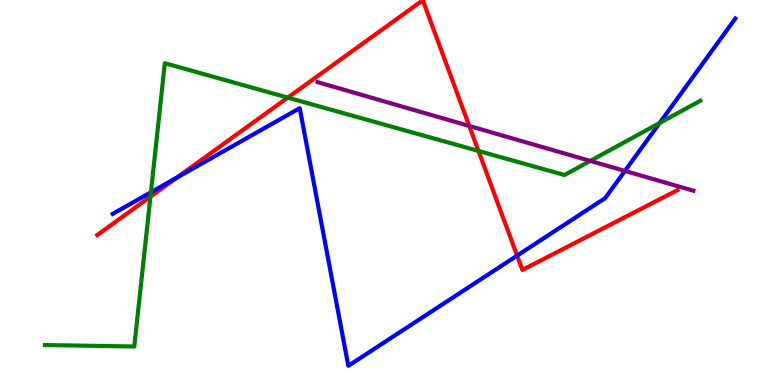[{'lines': ['blue', 'red'], 'intersections': [{'x': 2.28, 'y': 5.38}, {'x': 6.67, 'y': 3.36}]}, {'lines': ['green', 'red'], 'intersections': [{'x': 1.94, 'y': 4.89}, {'x': 3.71, 'y': 7.46}, {'x': 6.17, 'y': 6.08}]}, {'lines': ['purple', 'red'], 'intersections': [{'x': 6.05, 'y': 6.73}]}, {'lines': ['blue', 'green'], 'intersections': [{'x': 1.95, 'y': 5.01}, {'x': 8.51, 'y': 6.81}]}, {'lines': ['blue', 'purple'], 'intersections': [{'x': 8.06, 'y': 5.56}]}, {'lines': ['green', 'purple'], 'intersections': [{'x': 7.62, 'y': 5.82}]}]